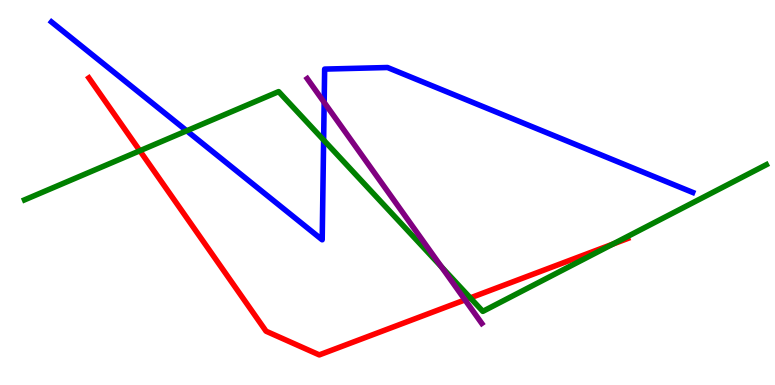[{'lines': ['blue', 'red'], 'intersections': []}, {'lines': ['green', 'red'], 'intersections': [{'x': 1.8, 'y': 6.08}, {'x': 6.07, 'y': 2.26}, {'x': 7.91, 'y': 3.66}]}, {'lines': ['purple', 'red'], 'intersections': [{'x': 6.0, 'y': 2.21}]}, {'lines': ['blue', 'green'], 'intersections': [{'x': 2.41, 'y': 6.6}, {'x': 4.18, 'y': 6.36}]}, {'lines': ['blue', 'purple'], 'intersections': [{'x': 4.18, 'y': 7.34}]}, {'lines': ['green', 'purple'], 'intersections': [{'x': 5.7, 'y': 3.07}]}]